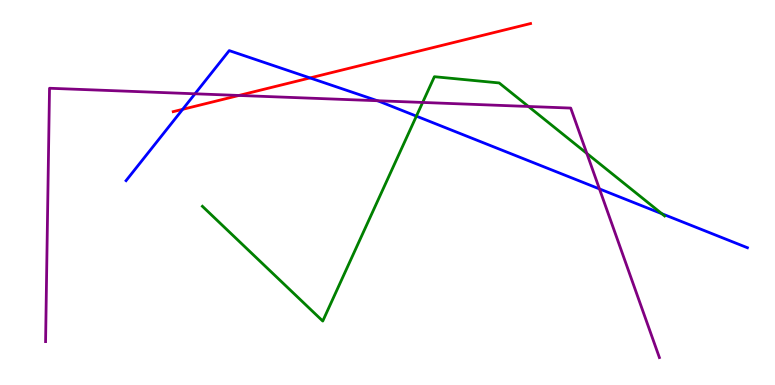[{'lines': ['blue', 'red'], 'intersections': [{'x': 2.36, 'y': 7.16}, {'x': 4.0, 'y': 7.98}]}, {'lines': ['green', 'red'], 'intersections': []}, {'lines': ['purple', 'red'], 'intersections': [{'x': 3.08, 'y': 7.52}]}, {'lines': ['blue', 'green'], 'intersections': [{'x': 5.37, 'y': 6.98}, {'x': 8.54, 'y': 4.45}]}, {'lines': ['blue', 'purple'], 'intersections': [{'x': 2.52, 'y': 7.56}, {'x': 4.87, 'y': 7.38}, {'x': 7.73, 'y': 5.09}]}, {'lines': ['green', 'purple'], 'intersections': [{'x': 5.45, 'y': 7.34}, {'x': 6.82, 'y': 7.23}, {'x': 7.57, 'y': 6.02}]}]